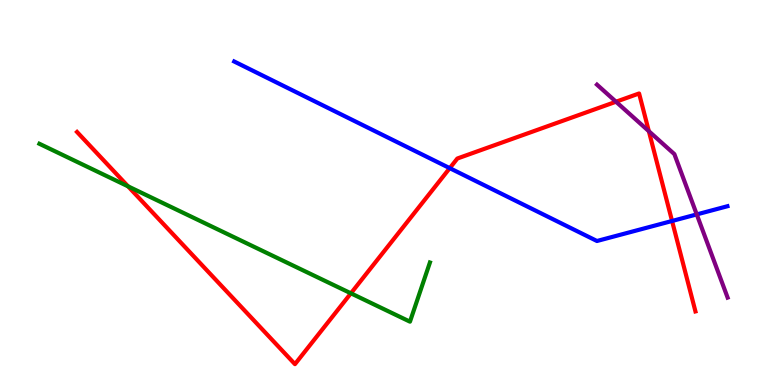[{'lines': ['blue', 'red'], 'intersections': [{'x': 5.8, 'y': 5.63}, {'x': 8.67, 'y': 4.26}]}, {'lines': ['green', 'red'], 'intersections': [{'x': 1.65, 'y': 5.16}, {'x': 4.53, 'y': 2.38}]}, {'lines': ['purple', 'red'], 'intersections': [{'x': 7.95, 'y': 7.36}, {'x': 8.37, 'y': 6.59}]}, {'lines': ['blue', 'green'], 'intersections': []}, {'lines': ['blue', 'purple'], 'intersections': [{'x': 8.99, 'y': 4.43}]}, {'lines': ['green', 'purple'], 'intersections': []}]